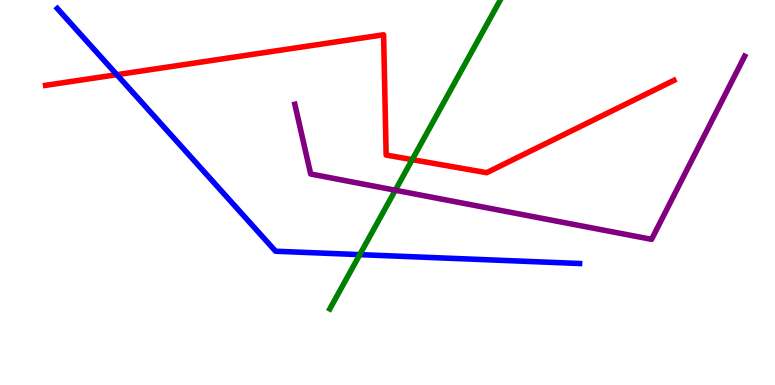[{'lines': ['blue', 'red'], 'intersections': [{'x': 1.51, 'y': 8.06}]}, {'lines': ['green', 'red'], 'intersections': [{'x': 5.32, 'y': 5.85}]}, {'lines': ['purple', 'red'], 'intersections': []}, {'lines': ['blue', 'green'], 'intersections': [{'x': 4.64, 'y': 3.39}]}, {'lines': ['blue', 'purple'], 'intersections': []}, {'lines': ['green', 'purple'], 'intersections': [{'x': 5.1, 'y': 5.06}]}]